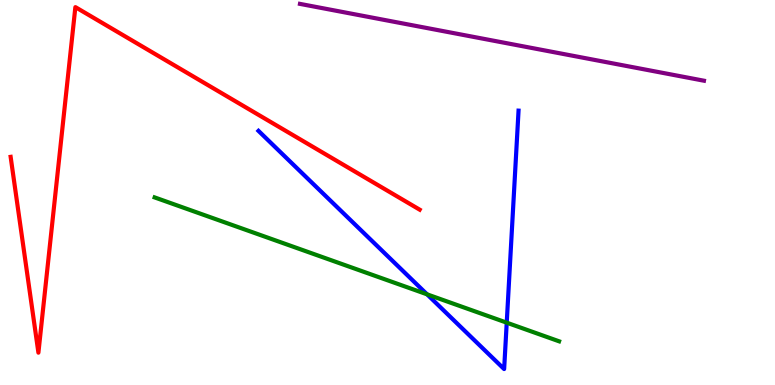[{'lines': ['blue', 'red'], 'intersections': []}, {'lines': ['green', 'red'], 'intersections': []}, {'lines': ['purple', 'red'], 'intersections': []}, {'lines': ['blue', 'green'], 'intersections': [{'x': 5.51, 'y': 2.35}, {'x': 6.54, 'y': 1.62}]}, {'lines': ['blue', 'purple'], 'intersections': []}, {'lines': ['green', 'purple'], 'intersections': []}]